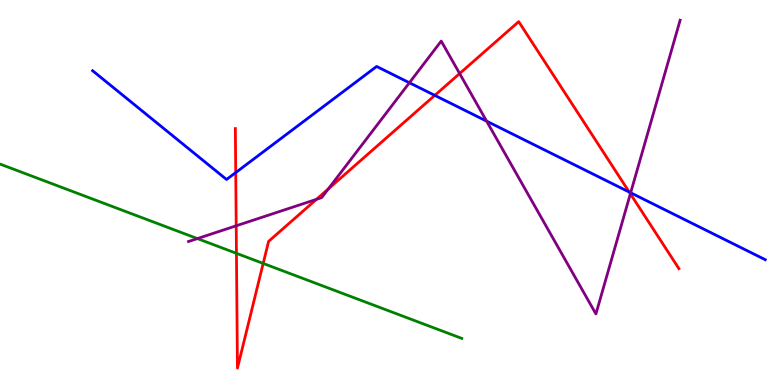[{'lines': ['blue', 'red'], 'intersections': [{'x': 3.04, 'y': 5.52}, {'x': 5.61, 'y': 7.52}, {'x': 8.12, 'y': 5.01}]}, {'lines': ['green', 'red'], 'intersections': [{'x': 3.05, 'y': 3.42}, {'x': 3.4, 'y': 3.16}]}, {'lines': ['purple', 'red'], 'intersections': [{'x': 3.05, 'y': 4.14}, {'x': 4.08, 'y': 4.82}, {'x': 4.24, 'y': 5.09}, {'x': 5.93, 'y': 8.09}, {'x': 8.13, 'y': 4.97}]}, {'lines': ['blue', 'green'], 'intersections': []}, {'lines': ['blue', 'purple'], 'intersections': [{'x': 5.28, 'y': 7.85}, {'x': 6.28, 'y': 6.85}, {'x': 8.14, 'y': 4.99}]}, {'lines': ['green', 'purple'], 'intersections': [{'x': 2.55, 'y': 3.8}]}]